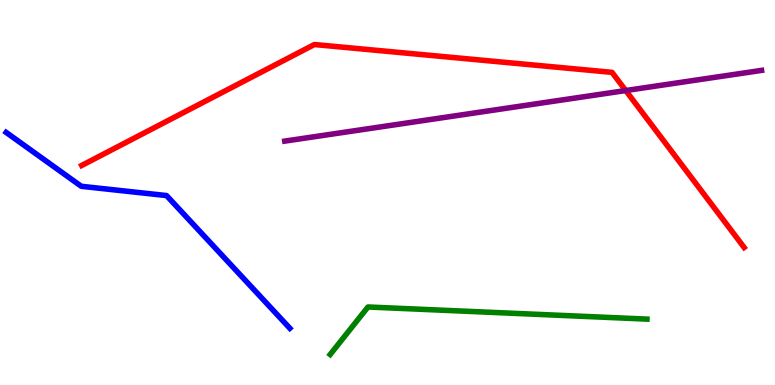[{'lines': ['blue', 'red'], 'intersections': []}, {'lines': ['green', 'red'], 'intersections': []}, {'lines': ['purple', 'red'], 'intersections': [{'x': 8.07, 'y': 7.65}]}, {'lines': ['blue', 'green'], 'intersections': []}, {'lines': ['blue', 'purple'], 'intersections': []}, {'lines': ['green', 'purple'], 'intersections': []}]